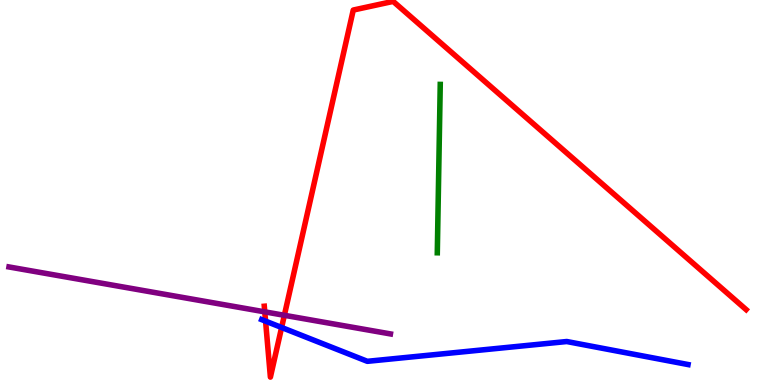[{'lines': ['blue', 'red'], 'intersections': [{'x': 3.43, 'y': 1.66}, {'x': 3.63, 'y': 1.49}]}, {'lines': ['green', 'red'], 'intersections': []}, {'lines': ['purple', 'red'], 'intersections': [{'x': 3.42, 'y': 1.9}, {'x': 3.67, 'y': 1.81}]}, {'lines': ['blue', 'green'], 'intersections': []}, {'lines': ['blue', 'purple'], 'intersections': []}, {'lines': ['green', 'purple'], 'intersections': []}]